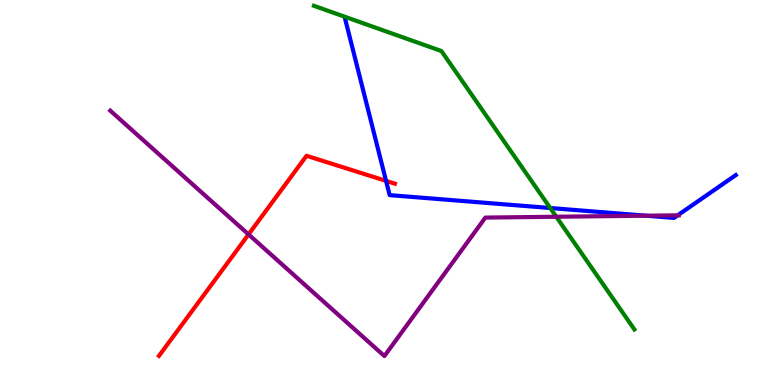[{'lines': ['blue', 'red'], 'intersections': [{'x': 4.98, 'y': 5.3}]}, {'lines': ['green', 'red'], 'intersections': []}, {'lines': ['purple', 'red'], 'intersections': [{'x': 3.21, 'y': 3.91}]}, {'lines': ['blue', 'green'], 'intersections': [{'x': 7.1, 'y': 4.6}]}, {'lines': ['blue', 'purple'], 'intersections': [{'x': 8.34, 'y': 4.4}, {'x': 8.74, 'y': 4.41}]}, {'lines': ['green', 'purple'], 'intersections': [{'x': 7.18, 'y': 4.37}]}]